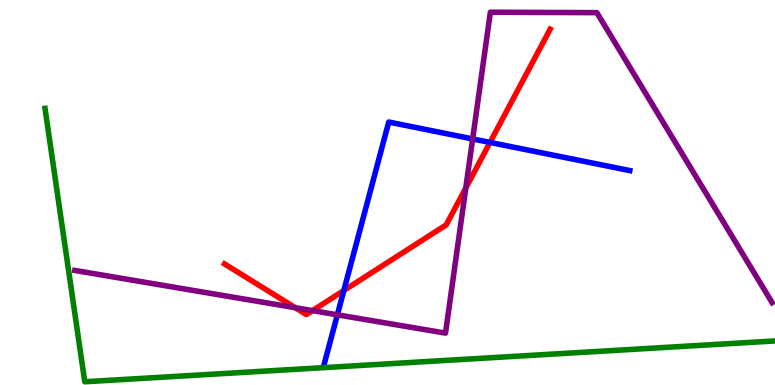[{'lines': ['blue', 'red'], 'intersections': [{'x': 4.44, 'y': 2.45}, {'x': 6.32, 'y': 6.3}]}, {'lines': ['green', 'red'], 'intersections': []}, {'lines': ['purple', 'red'], 'intersections': [{'x': 3.81, 'y': 2.01}, {'x': 4.03, 'y': 1.93}, {'x': 6.01, 'y': 5.12}]}, {'lines': ['blue', 'green'], 'intersections': []}, {'lines': ['blue', 'purple'], 'intersections': [{'x': 4.35, 'y': 1.82}, {'x': 6.1, 'y': 6.39}]}, {'lines': ['green', 'purple'], 'intersections': []}]